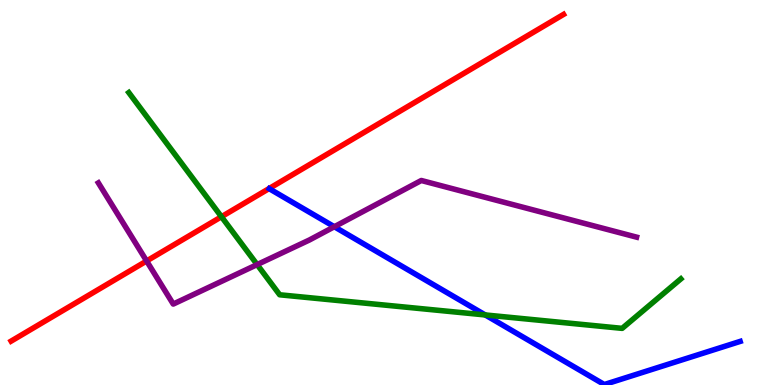[{'lines': ['blue', 'red'], 'intersections': []}, {'lines': ['green', 'red'], 'intersections': [{'x': 2.86, 'y': 4.37}]}, {'lines': ['purple', 'red'], 'intersections': [{'x': 1.89, 'y': 3.22}]}, {'lines': ['blue', 'green'], 'intersections': [{'x': 6.26, 'y': 1.82}]}, {'lines': ['blue', 'purple'], 'intersections': [{'x': 4.31, 'y': 4.11}]}, {'lines': ['green', 'purple'], 'intersections': [{'x': 3.32, 'y': 3.13}]}]